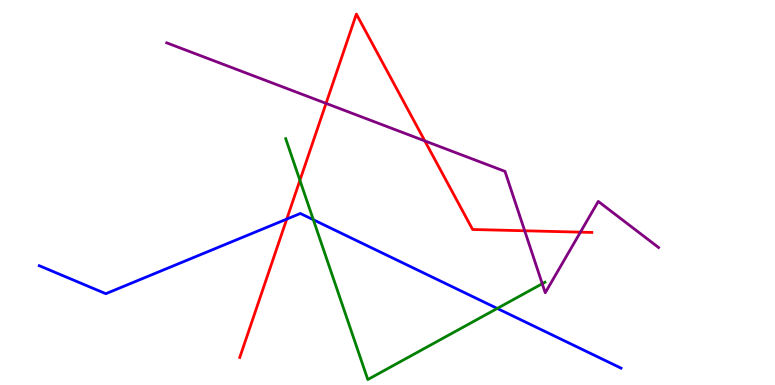[{'lines': ['blue', 'red'], 'intersections': [{'x': 3.7, 'y': 4.31}]}, {'lines': ['green', 'red'], 'intersections': [{'x': 3.87, 'y': 5.32}]}, {'lines': ['purple', 'red'], 'intersections': [{'x': 4.21, 'y': 7.31}, {'x': 5.48, 'y': 6.34}, {'x': 6.77, 'y': 4.01}, {'x': 7.49, 'y': 3.97}]}, {'lines': ['blue', 'green'], 'intersections': [{'x': 4.04, 'y': 4.29}, {'x': 6.42, 'y': 1.99}]}, {'lines': ['blue', 'purple'], 'intersections': []}, {'lines': ['green', 'purple'], 'intersections': [{'x': 7.0, 'y': 2.63}]}]